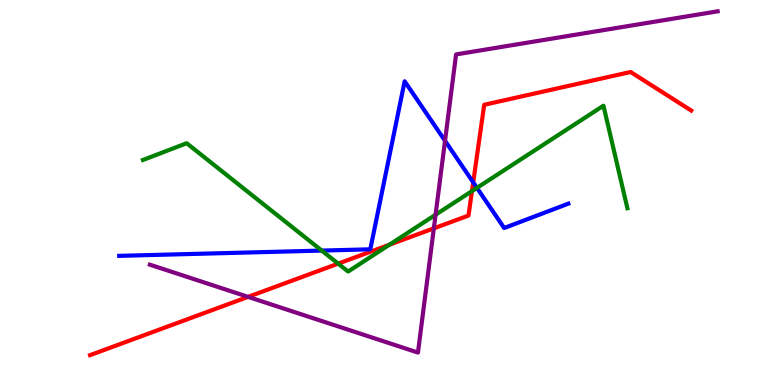[{'lines': ['blue', 'red'], 'intersections': [{'x': 6.11, 'y': 5.26}]}, {'lines': ['green', 'red'], 'intersections': [{'x': 4.36, 'y': 3.15}, {'x': 5.02, 'y': 3.64}, {'x': 6.09, 'y': 5.04}]}, {'lines': ['purple', 'red'], 'intersections': [{'x': 3.2, 'y': 2.29}, {'x': 5.6, 'y': 4.07}]}, {'lines': ['blue', 'green'], 'intersections': [{'x': 4.15, 'y': 3.49}, {'x': 6.15, 'y': 5.12}]}, {'lines': ['blue', 'purple'], 'intersections': [{'x': 5.74, 'y': 6.34}]}, {'lines': ['green', 'purple'], 'intersections': [{'x': 5.62, 'y': 4.42}]}]